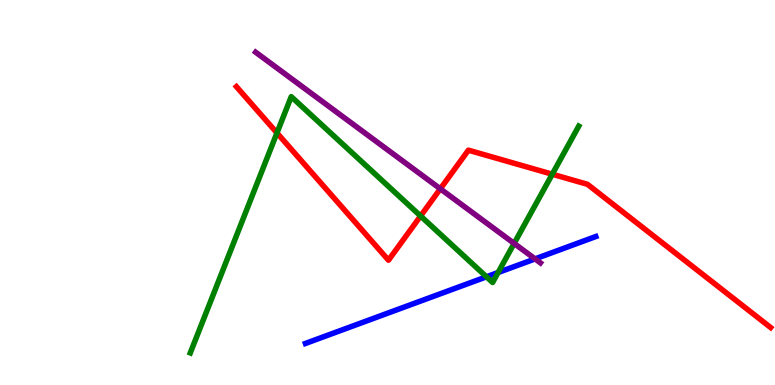[{'lines': ['blue', 'red'], 'intersections': []}, {'lines': ['green', 'red'], 'intersections': [{'x': 3.57, 'y': 6.55}, {'x': 5.43, 'y': 4.39}, {'x': 7.13, 'y': 5.47}]}, {'lines': ['purple', 'red'], 'intersections': [{'x': 5.68, 'y': 5.1}]}, {'lines': ['blue', 'green'], 'intersections': [{'x': 6.28, 'y': 2.81}, {'x': 6.43, 'y': 2.92}]}, {'lines': ['blue', 'purple'], 'intersections': [{'x': 6.9, 'y': 3.28}]}, {'lines': ['green', 'purple'], 'intersections': [{'x': 6.63, 'y': 3.68}]}]